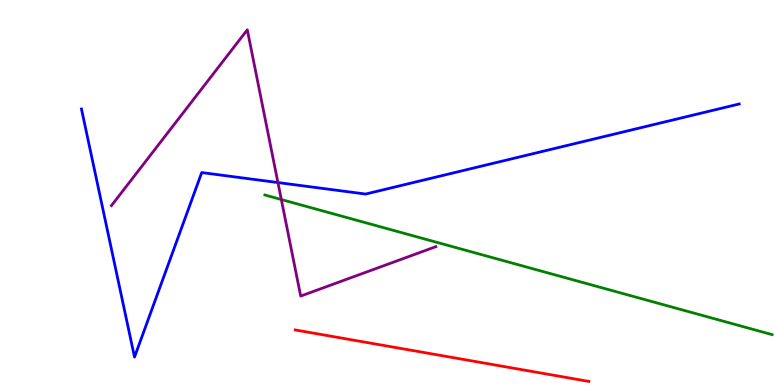[{'lines': ['blue', 'red'], 'intersections': []}, {'lines': ['green', 'red'], 'intersections': []}, {'lines': ['purple', 'red'], 'intersections': []}, {'lines': ['blue', 'green'], 'intersections': []}, {'lines': ['blue', 'purple'], 'intersections': [{'x': 3.59, 'y': 5.26}]}, {'lines': ['green', 'purple'], 'intersections': [{'x': 3.63, 'y': 4.82}]}]